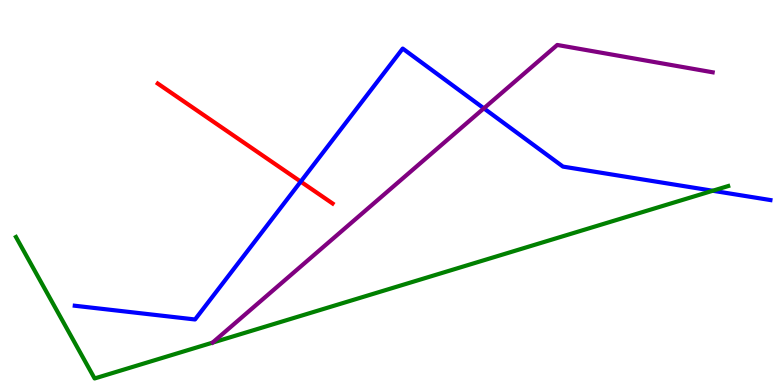[{'lines': ['blue', 'red'], 'intersections': [{'x': 3.88, 'y': 5.28}]}, {'lines': ['green', 'red'], 'intersections': []}, {'lines': ['purple', 'red'], 'intersections': []}, {'lines': ['blue', 'green'], 'intersections': [{'x': 9.2, 'y': 5.05}]}, {'lines': ['blue', 'purple'], 'intersections': [{'x': 6.24, 'y': 7.19}]}, {'lines': ['green', 'purple'], 'intersections': []}]